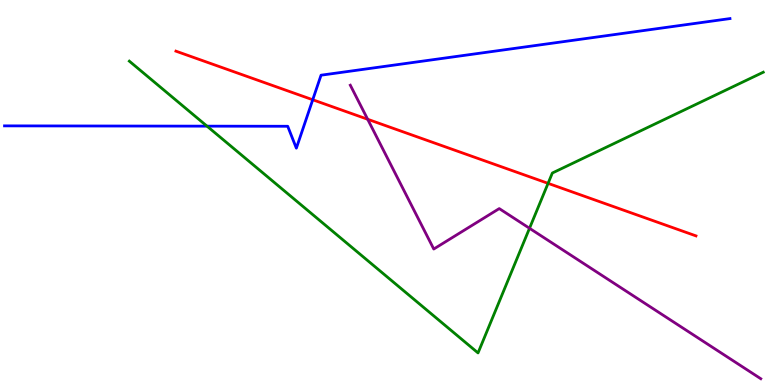[{'lines': ['blue', 'red'], 'intersections': [{'x': 4.04, 'y': 7.41}]}, {'lines': ['green', 'red'], 'intersections': [{'x': 7.07, 'y': 5.24}]}, {'lines': ['purple', 'red'], 'intersections': [{'x': 4.74, 'y': 6.9}]}, {'lines': ['blue', 'green'], 'intersections': [{'x': 2.67, 'y': 6.72}]}, {'lines': ['blue', 'purple'], 'intersections': []}, {'lines': ['green', 'purple'], 'intersections': [{'x': 6.83, 'y': 4.07}]}]